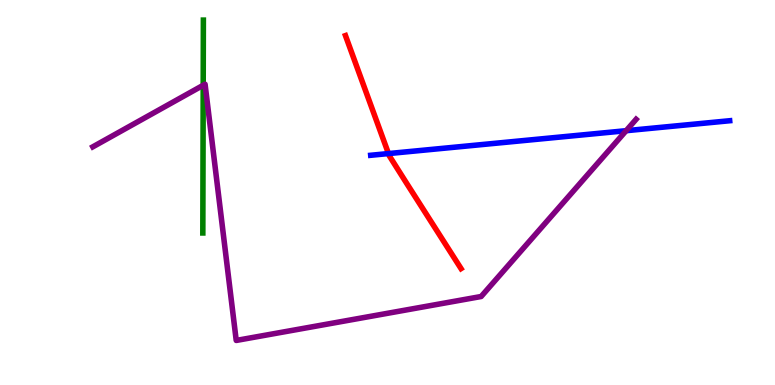[{'lines': ['blue', 'red'], 'intersections': [{'x': 5.01, 'y': 6.01}]}, {'lines': ['green', 'red'], 'intersections': []}, {'lines': ['purple', 'red'], 'intersections': []}, {'lines': ['blue', 'green'], 'intersections': []}, {'lines': ['blue', 'purple'], 'intersections': [{'x': 8.08, 'y': 6.61}]}, {'lines': ['green', 'purple'], 'intersections': [{'x': 2.62, 'y': 7.79}]}]